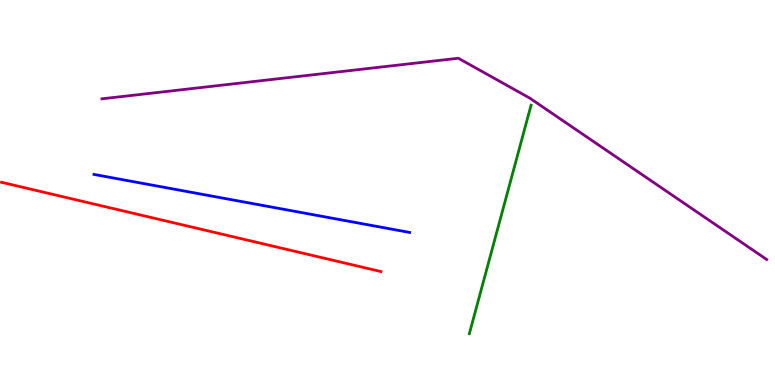[{'lines': ['blue', 'red'], 'intersections': []}, {'lines': ['green', 'red'], 'intersections': []}, {'lines': ['purple', 'red'], 'intersections': []}, {'lines': ['blue', 'green'], 'intersections': []}, {'lines': ['blue', 'purple'], 'intersections': []}, {'lines': ['green', 'purple'], 'intersections': []}]